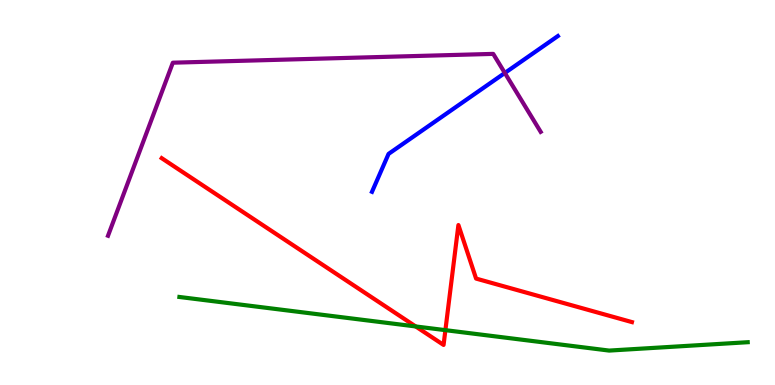[{'lines': ['blue', 'red'], 'intersections': []}, {'lines': ['green', 'red'], 'intersections': [{'x': 5.36, 'y': 1.52}, {'x': 5.75, 'y': 1.42}]}, {'lines': ['purple', 'red'], 'intersections': []}, {'lines': ['blue', 'green'], 'intersections': []}, {'lines': ['blue', 'purple'], 'intersections': [{'x': 6.51, 'y': 8.1}]}, {'lines': ['green', 'purple'], 'intersections': []}]